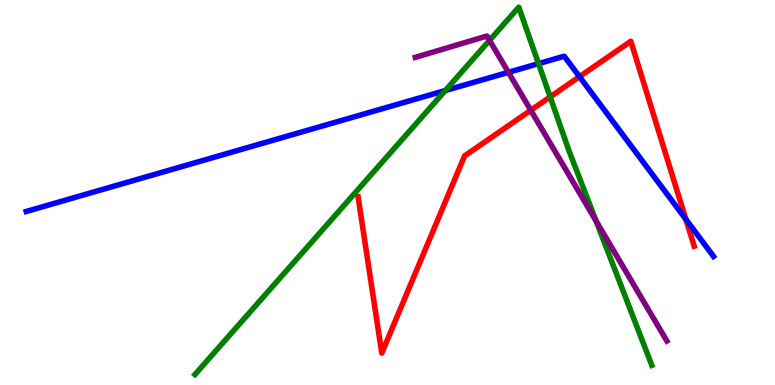[{'lines': ['blue', 'red'], 'intersections': [{'x': 7.48, 'y': 8.01}, {'x': 8.85, 'y': 4.3}]}, {'lines': ['green', 'red'], 'intersections': [{'x': 7.1, 'y': 7.48}]}, {'lines': ['purple', 'red'], 'intersections': [{'x': 6.85, 'y': 7.14}]}, {'lines': ['blue', 'green'], 'intersections': [{'x': 5.75, 'y': 7.65}, {'x': 6.95, 'y': 8.35}]}, {'lines': ['blue', 'purple'], 'intersections': [{'x': 6.56, 'y': 8.12}]}, {'lines': ['green', 'purple'], 'intersections': [{'x': 6.32, 'y': 8.95}, {'x': 7.69, 'y': 4.26}]}]